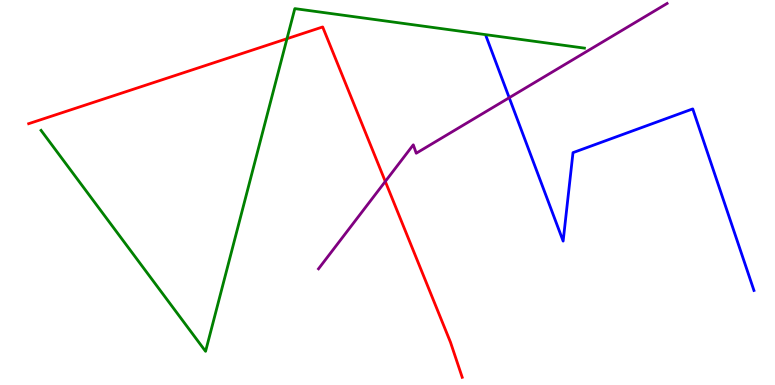[{'lines': ['blue', 'red'], 'intersections': []}, {'lines': ['green', 'red'], 'intersections': [{'x': 3.7, 'y': 8.99}]}, {'lines': ['purple', 'red'], 'intersections': [{'x': 4.97, 'y': 5.29}]}, {'lines': ['blue', 'green'], 'intersections': []}, {'lines': ['blue', 'purple'], 'intersections': [{'x': 6.57, 'y': 7.46}]}, {'lines': ['green', 'purple'], 'intersections': []}]